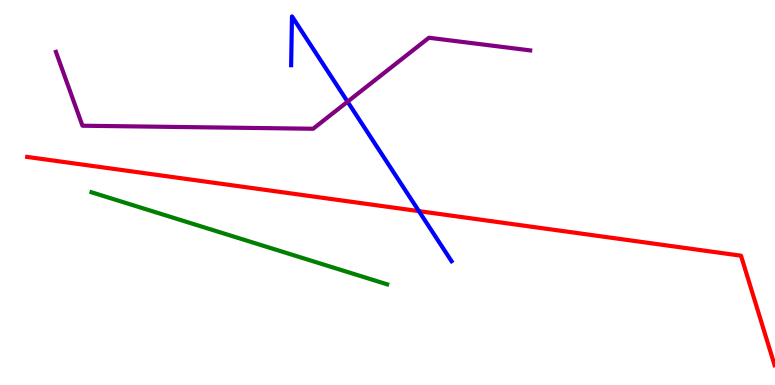[{'lines': ['blue', 'red'], 'intersections': [{'x': 5.41, 'y': 4.52}]}, {'lines': ['green', 'red'], 'intersections': []}, {'lines': ['purple', 'red'], 'intersections': []}, {'lines': ['blue', 'green'], 'intersections': []}, {'lines': ['blue', 'purple'], 'intersections': [{'x': 4.48, 'y': 7.36}]}, {'lines': ['green', 'purple'], 'intersections': []}]